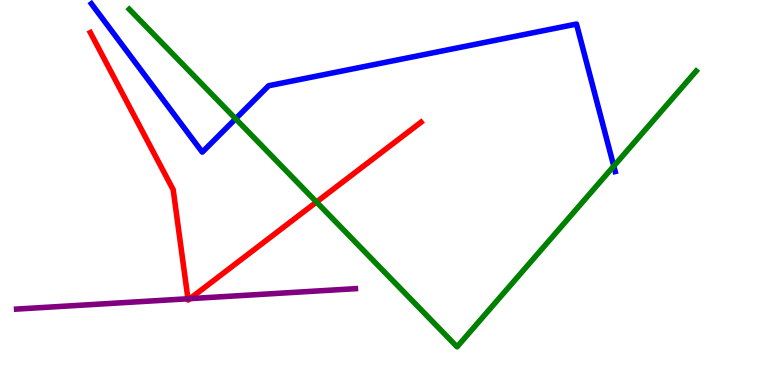[{'lines': ['blue', 'red'], 'intersections': []}, {'lines': ['green', 'red'], 'intersections': [{'x': 4.08, 'y': 4.75}]}, {'lines': ['purple', 'red'], 'intersections': [{'x': 2.43, 'y': 2.24}, {'x': 2.45, 'y': 2.24}]}, {'lines': ['blue', 'green'], 'intersections': [{'x': 3.04, 'y': 6.92}, {'x': 7.92, 'y': 5.69}]}, {'lines': ['blue', 'purple'], 'intersections': []}, {'lines': ['green', 'purple'], 'intersections': []}]